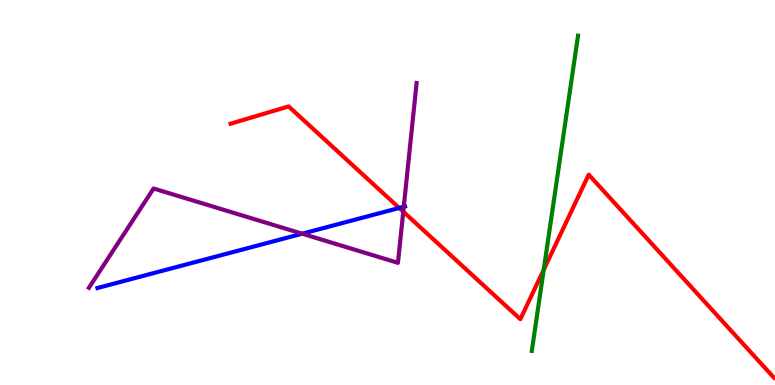[{'lines': ['blue', 'red'], 'intersections': [{'x': 5.15, 'y': 4.6}]}, {'lines': ['green', 'red'], 'intersections': [{'x': 7.02, 'y': 2.99}]}, {'lines': ['purple', 'red'], 'intersections': [{'x': 5.2, 'y': 4.5}]}, {'lines': ['blue', 'green'], 'intersections': []}, {'lines': ['blue', 'purple'], 'intersections': [{'x': 3.9, 'y': 3.93}, {'x': 5.21, 'y': 4.63}]}, {'lines': ['green', 'purple'], 'intersections': []}]